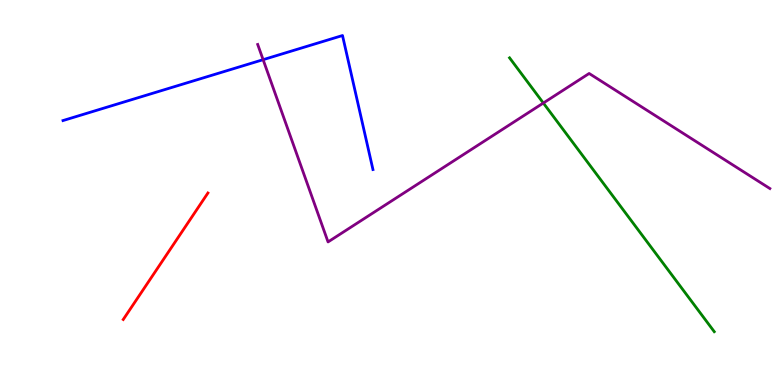[{'lines': ['blue', 'red'], 'intersections': []}, {'lines': ['green', 'red'], 'intersections': []}, {'lines': ['purple', 'red'], 'intersections': []}, {'lines': ['blue', 'green'], 'intersections': []}, {'lines': ['blue', 'purple'], 'intersections': [{'x': 3.4, 'y': 8.45}]}, {'lines': ['green', 'purple'], 'intersections': [{'x': 7.01, 'y': 7.32}]}]